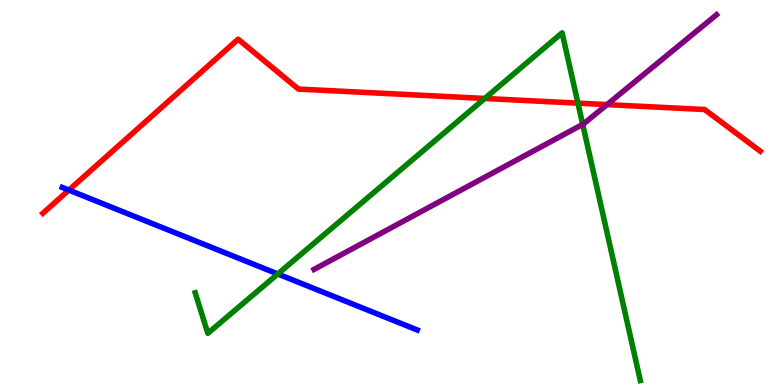[{'lines': ['blue', 'red'], 'intersections': [{'x': 0.889, 'y': 5.06}]}, {'lines': ['green', 'red'], 'intersections': [{'x': 6.25, 'y': 7.44}, {'x': 7.46, 'y': 7.32}]}, {'lines': ['purple', 'red'], 'intersections': [{'x': 7.83, 'y': 7.28}]}, {'lines': ['blue', 'green'], 'intersections': [{'x': 3.58, 'y': 2.88}]}, {'lines': ['blue', 'purple'], 'intersections': []}, {'lines': ['green', 'purple'], 'intersections': [{'x': 7.52, 'y': 6.77}]}]